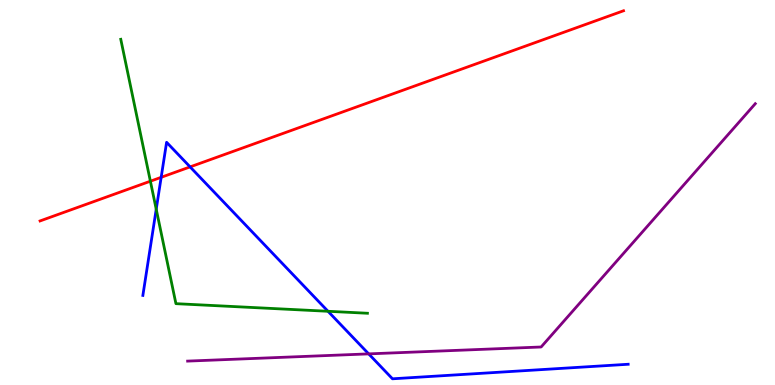[{'lines': ['blue', 'red'], 'intersections': [{'x': 2.08, 'y': 5.39}, {'x': 2.45, 'y': 5.67}]}, {'lines': ['green', 'red'], 'intersections': [{'x': 1.94, 'y': 5.29}]}, {'lines': ['purple', 'red'], 'intersections': []}, {'lines': ['blue', 'green'], 'intersections': [{'x': 2.02, 'y': 4.57}, {'x': 4.23, 'y': 1.91}]}, {'lines': ['blue', 'purple'], 'intersections': [{'x': 4.76, 'y': 0.808}]}, {'lines': ['green', 'purple'], 'intersections': []}]